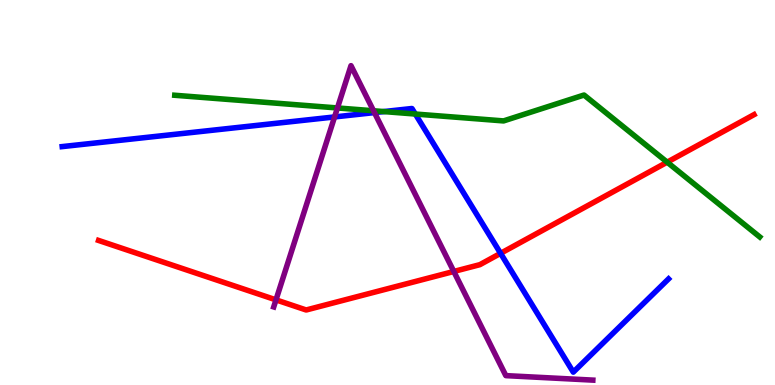[{'lines': ['blue', 'red'], 'intersections': [{'x': 6.46, 'y': 3.42}]}, {'lines': ['green', 'red'], 'intersections': [{'x': 8.61, 'y': 5.79}]}, {'lines': ['purple', 'red'], 'intersections': [{'x': 3.56, 'y': 2.21}, {'x': 5.86, 'y': 2.95}]}, {'lines': ['blue', 'green'], 'intersections': [{'x': 4.95, 'y': 7.1}, {'x': 5.36, 'y': 7.04}]}, {'lines': ['blue', 'purple'], 'intersections': [{'x': 4.32, 'y': 6.96}, {'x': 4.83, 'y': 7.08}]}, {'lines': ['green', 'purple'], 'intersections': [{'x': 4.35, 'y': 7.2}, {'x': 4.82, 'y': 7.12}]}]